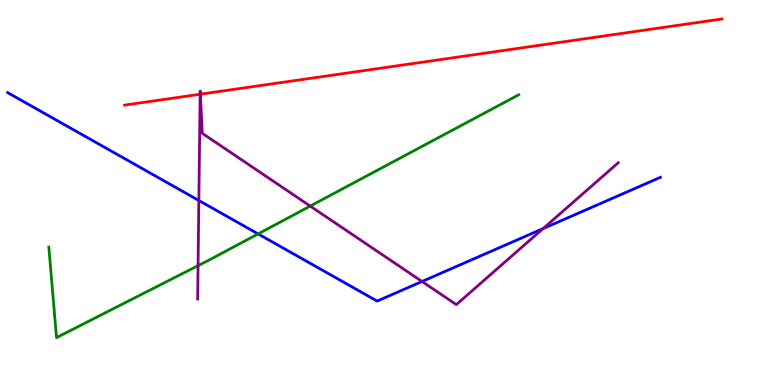[{'lines': ['blue', 'red'], 'intersections': []}, {'lines': ['green', 'red'], 'intersections': []}, {'lines': ['purple', 'red'], 'intersections': [{'x': 2.58, 'y': 7.55}, {'x': 2.59, 'y': 7.55}]}, {'lines': ['blue', 'green'], 'intersections': [{'x': 3.33, 'y': 3.92}]}, {'lines': ['blue', 'purple'], 'intersections': [{'x': 2.57, 'y': 4.79}, {'x': 5.45, 'y': 2.69}, {'x': 7.01, 'y': 4.06}]}, {'lines': ['green', 'purple'], 'intersections': [{'x': 2.56, 'y': 3.1}, {'x': 4.0, 'y': 4.65}]}]